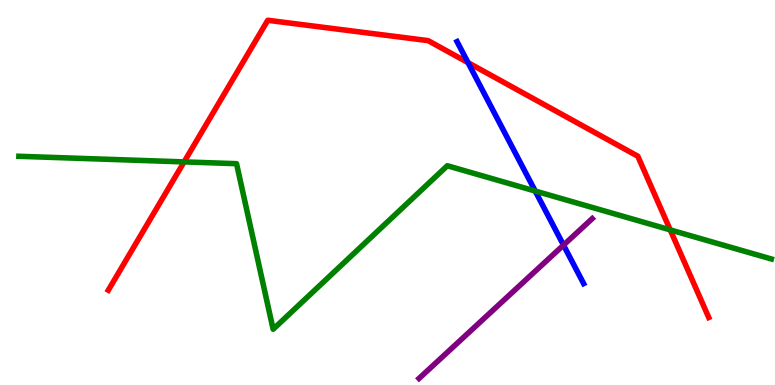[{'lines': ['blue', 'red'], 'intersections': [{'x': 6.04, 'y': 8.37}]}, {'lines': ['green', 'red'], 'intersections': [{'x': 2.38, 'y': 5.79}, {'x': 8.65, 'y': 4.03}]}, {'lines': ['purple', 'red'], 'intersections': []}, {'lines': ['blue', 'green'], 'intersections': [{'x': 6.91, 'y': 5.04}]}, {'lines': ['blue', 'purple'], 'intersections': [{'x': 7.27, 'y': 3.63}]}, {'lines': ['green', 'purple'], 'intersections': []}]